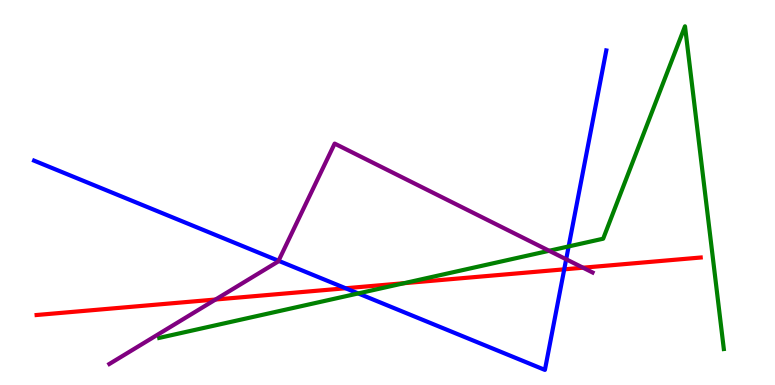[{'lines': ['blue', 'red'], 'intersections': [{'x': 4.46, 'y': 2.51}, {'x': 7.28, 'y': 3.0}]}, {'lines': ['green', 'red'], 'intersections': [{'x': 5.21, 'y': 2.64}]}, {'lines': ['purple', 'red'], 'intersections': [{'x': 2.78, 'y': 2.22}, {'x': 7.52, 'y': 3.05}]}, {'lines': ['blue', 'green'], 'intersections': [{'x': 4.62, 'y': 2.38}, {'x': 7.34, 'y': 3.6}]}, {'lines': ['blue', 'purple'], 'intersections': [{'x': 3.59, 'y': 3.23}, {'x': 7.31, 'y': 3.27}]}, {'lines': ['green', 'purple'], 'intersections': [{'x': 7.09, 'y': 3.49}]}]